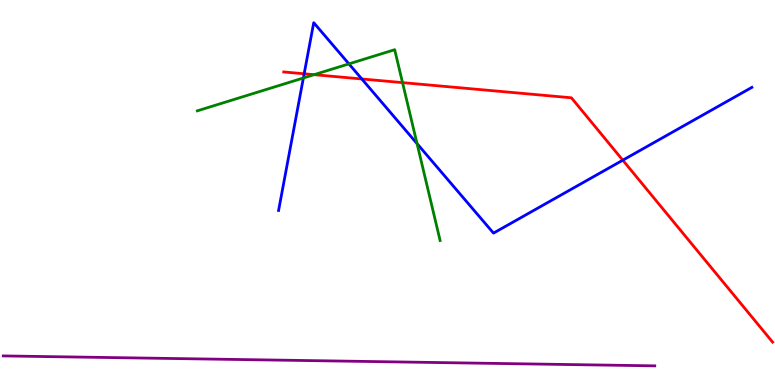[{'lines': ['blue', 'red'], 'intersections': [{'x': 3.92, 'y': 8.08}, {'x': 4.67, 'y': 7.95}, {'x': 8.04, 'y': 5.84}]}, {'lines': ['green', 'red'], 'intersections': [{'x': 4.05, 'y': 8.06}, {'x': 5.19, 'y': 7.85}]}, {'lines': ['purple', 'red'], 'intersections': []}, {'lines': ['blue', 'green'], 'intersections': [{'x': 3.91, 'y': 7.97}, {'x': 4.5, 'y': 8.34}, {'x': 5.38, 'y': 6.27}]}, {'lines': ['blue', 'purple'], 'intersections': []}, {'lines': ['green', 'purple'], 'intersections': []}]